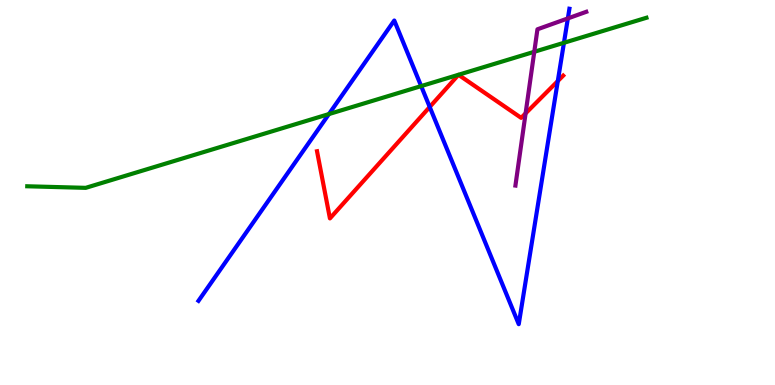[{'lines': ['blue', 'red'], 'intersections': [{'x': 5.54, 'y': 7.22}, {'x': 7.2, 'y': 7.89}]}, {'lines': ['green', 'red'], 'intersections': []}, {'lines': ['purple', 'red'], 'intersections': [{'x': 6.78, 'y': 7.06}]}, {'lines': ['blue', 'green'], 'intersections': [{'x': 4.24, 'y': 7.04}, {'x': 5.43, 'y': 7.76}, {'x': 7.28, 'y': 8.89}]}, {'lines': ['blue', 'purple'], 'intersections': [{'x': 7.33, 'y': 9.52}]}, {'lines': ['green', 'purple'], 'intersections': [{'x': 6.89, 'y': 8.65}]}]